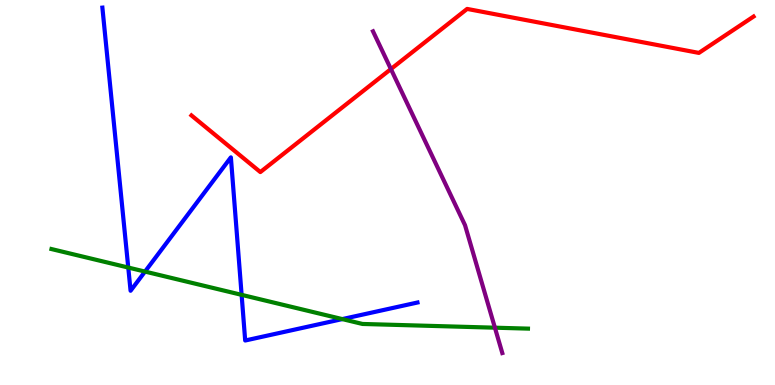[{'lines': ['blue', 'red'], 'intersections': []}, {'lines': ['green', 'red'], 'intersections': []}, {'lines': ['purple', 'red'], 'intersections': [{'x': 5.04, 'y': 8.21}]}, {'lines': ['blue', 'green'], 'intersections': [{'x': 1.65, 'y': 3.05}, {'x': 1.87, 'y': 2.95}, {'x': 3.12, 'y': 2.34}, {'x': 4.42, 'y': 1.71}]}, {'lines': ['blue', 'purple'], 'intersections': []}, {'lines': ['green', 'purple'], 'intersections': [{'x': 6.39, 'y': 1.49}]}]